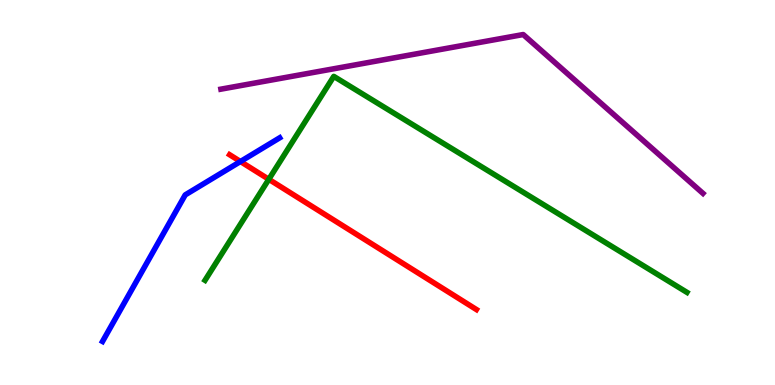[{'lines': ['blue', 'red'], 'intersections': [{'x': 3.1, 'y': 5.8}]}, {'lines': ['green', 'red'], 'intersections': [{'x': 3.47, 'y': 5.34}]}, {'lines': ['purple', 'red'], 'intersections': []}, {'lines': ['blue', 'green'], 'intersections': []}, {'lines': ['blue', 'purple'], 'intersections': []}, {'lines': ['green', 'purple'], 'intersections': []}]